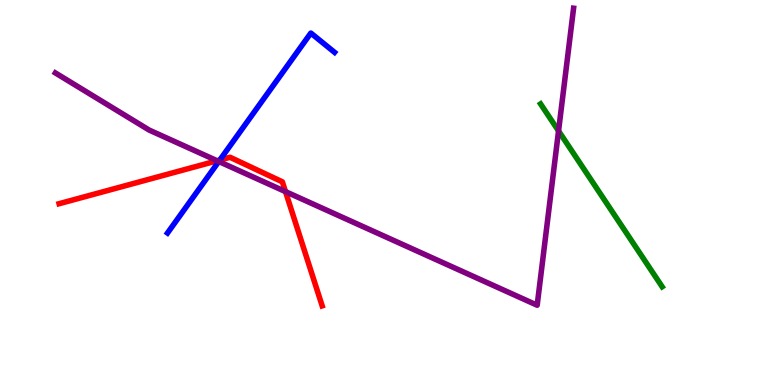[{'lines': ['blue', 'red'], 'intersections': [{'x': 2.84, 'y': 5.84}]}, {'lines': ['green', 'red'], 'intersections': []}, {'lines': ['purple', 'red'], 'intersections': [{'x': 2.8, 'y': 5.82}, {'x': 3.68, 'y': 5.02}]}, {'lines': ['blue', 'green'], 'intersections': []}, {'lines': ['blue', 'purple'], 'intersections': [{'x': 2.82, 'y': 5.81}]}, {'lines': ['green', 'purple'], 'intersections': [{'x': 7.21, 'y': 6.6}]}]